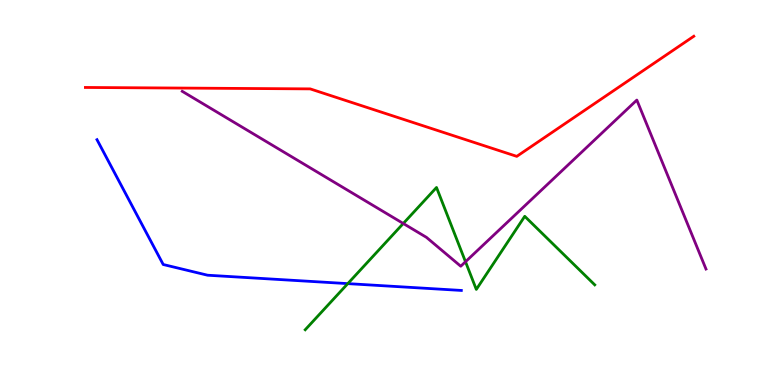[{'lines': ['blue', 'red'], 'intersections': []}, {'lines': ['green', 'red'], 'intersections': []}, {'lines': ['purple', 'red'], 'intersections': []}, {'lines': ['blue', 'green'], 'intersections': [{'x': 4.49, 'y': 2.63}]}, {'lines': ['blue', 'purple'], 'intersections': []}, {'lines': ['green', 'purple'], 'intersections': [{'x': 5.2, 'y': 4.19}, {'x': 6.01, 'y': 3.2}]}]